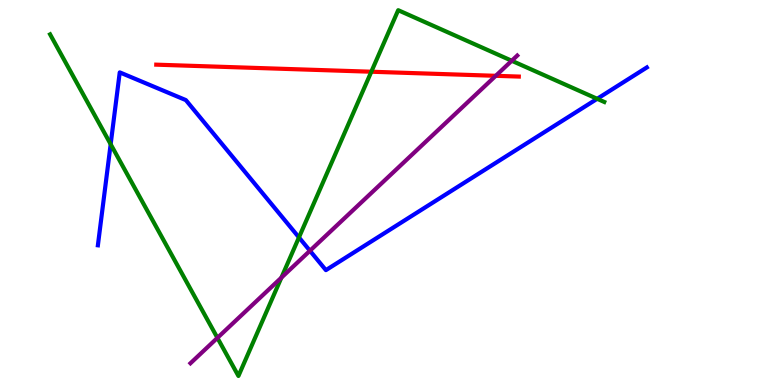[{'lines': ['blue', 'red'], 'intersections': []}, {'lines': ['green', 'red'], 'intersections': [{'x': 4.79, 'y': 8.14}]}, {'lines': ['purple', 'red'], 'intersections': [{'x': 6.4, 'y': 8.03}]}, {'lines': ['blue', 'green'], 'intersections': [{'x': 1.43, 'y': 6.25}, {'x': 3.86, 'y': 3.83}, {'x': 7.71, 'y': 7.43}]}, {'lines': ['blue', 'purple'], 'intersections': [{'x': 4.0, 'y': 3.49}]}, {'lines': ['green', 'purple'], 'intersections': [{'x': 2.81, 'y': 1.22}, {'x': 3.63, 'y': 2.79}, {'x': 6.6, 'y': 8.42}]}]